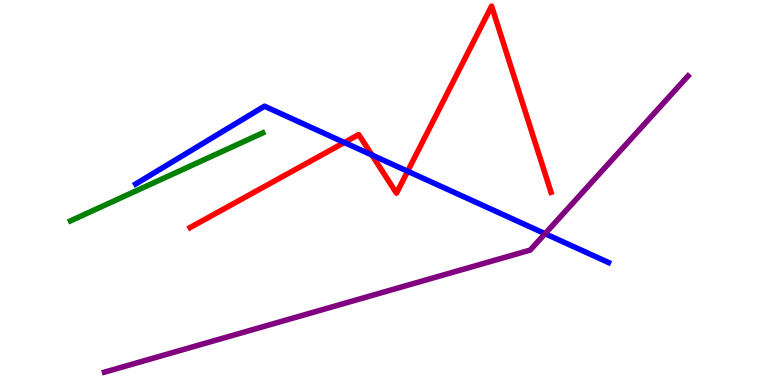[{'lines': ['blue', 'red'], 'intersections': [{'x': 4.44, 'y': 6.3}, {'x': 4.8, 'y': 5.97}, {'x': 5.26, 'y': 5.55}]}, {'lines': ['green', 'red'], 'intersections': []}, {'lines': ['purple', 'red'], 'intersections': []}, {'lines': ['blue', 'green'], 'intersections': []}, {'lines': ['blue', 'purple'], 'intersections': [{'x': 7.03, 'y': 3.93}]}, {'lines': ['green', 'purple'], 'intersections': []}]